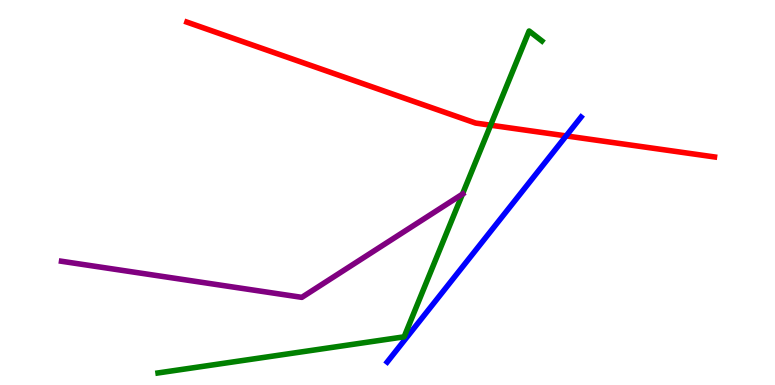[{'lines': ['blue', 'red'], 'intersections': [{'x': 7.31, 'y': 6.47}]}, {'lines': ['green', 'red'], 'intersections': [{'x': 6.33, 'y': 6.75}]}, {'lines': ['purple', 'red'], 'intersections': []}, {'lines': ['blue', 'green'], 'intersections': []}, {'lines': ['blue', 'purple'], 'intersections': []}, {'lines': ['green', 'purple'], 'intersections': [{'x': 5.97, 'y': 4.96}]}]